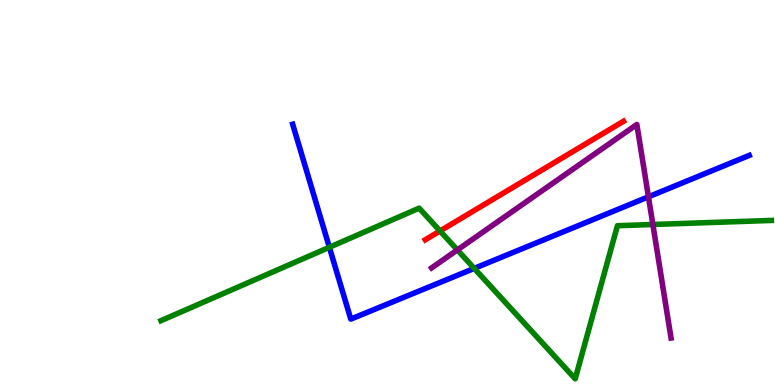[{'lines': ['blue', 'red'], 'intersections': []}, {'lines': ['green', 'red'], 'intersections': [{'x': 5.68, 'y': 4.0}]}, {'lines': ['purple', 'red'], 'intersections': []}, {'lines': ['blue', 'green'], 'intersections': [{'x': 4.25, 'y': 3.58}, {'x': 6.12, 'y': 3.03}]}, {'lines': ['blue', 'purple'], 'intersections': [{'x': 8.37, 'y': 4.89}]}, {'lines': ['green', 'purple'], 'intersections': [{'x': 5.9, 'y': 3.51}, {'x': 8.42, 'y': 4.17}]}]